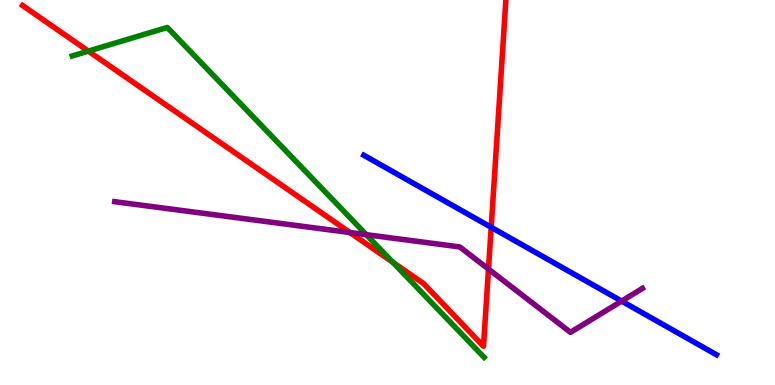[{'lines': ['blue', 'red'], 'intersections': [{'x': 6.34, 'y': 4.1}]}, {'lines': ['green', 'red'], 'intersections': [{'x': 1.14, 'y': 8.67}, {'x': 5.07, 'y': 3.19}]}, {'lines': ['purple', 'red'], 'intersections': [{'x': 4.52, 'y': 3.96}, {'x': 6.3, 'y': 3.01}]}, {'lines': ['blue', 'green'], 'intersections': []}, {'lines': ['blue', 'purple'], 'intersections': [{'x': 8.02, 'y': 2.18}]}, {'lines': ['green', 'purple'], 'intersections': [{'x': 4.73, 'y': 3.9}]}]